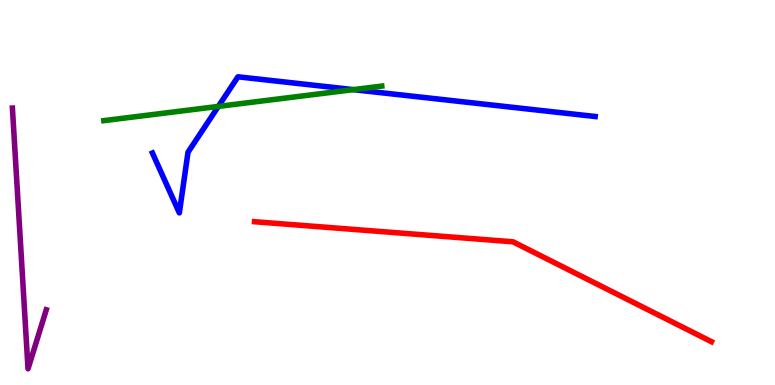[{'lines': ['blue', 'red'], 'intersections': []}, {'lines': ['green', 'red'], 'intersections': []}, {'lines': ['purple', 'red'], 'intersections': []}, {'lines': ['blue', 'green'], 'intersections': [{'x': 2.82, 'y': 7.24}, {'x': 4.56, 'y': 7.67}]}, {'lines': ['blue', 'purple'], 'intersections': []}, {'lines': ['green', 'purple'], 'intersections': []}]